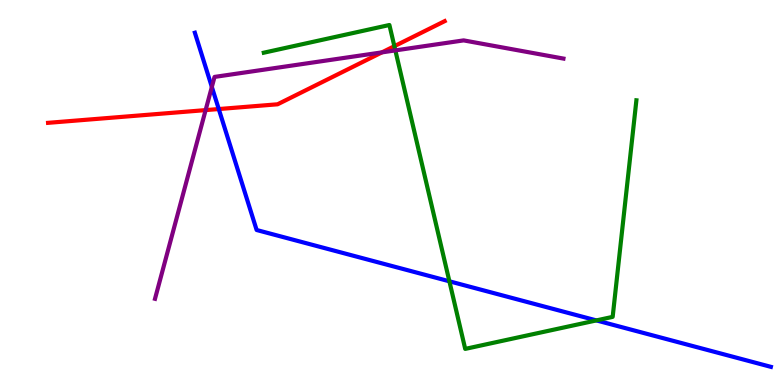[{'lines': ['blue', 'red'], 'intersections': [{'x': 2.82, 'y': 7.17}]}, {'lines': ['green', 'red'], 'intersections': [{'x': 5.09, 'y': 8.8}]}, {'lines': ['purple', 'red'], 'intersections': [{'x': 2.65, 'y': 7.14}, {'x': 4.93, 'y': 8.64}]}, {'lines': ['blue', 'green'], 'intersections': [{'x': 5.8, 'y': 2.69}, {'x': 7.7, 'y': 1.68}]}, {'lines': ['blue', 'purple'], 'intersections': [{'x': 2.73, 'y': 7.74}]}, {'lines': ['green', 'purple'], 'intersections': [{'x': 5.1, 'y': 8.69}]}]